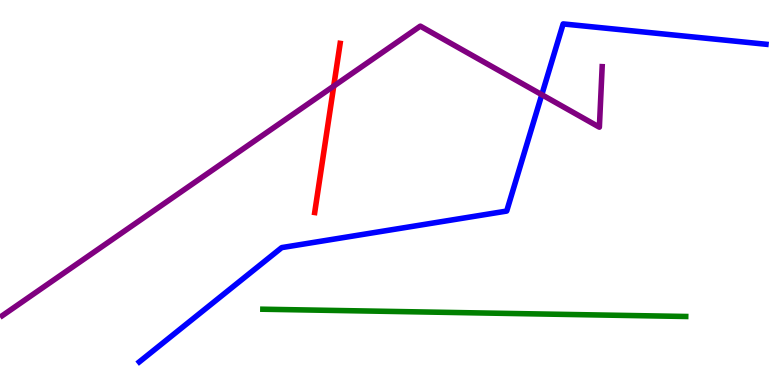[{'lines': ['blue', 'red'], 'intersections': []}, {'lines': ['green', 'red'], 'intersections': []}, {'lines': ['purple', 'red'], 'intersections': [{'x': 4.31, 'y': 7.76}]}, {'lines': ['blue', 'green'], 'intersections': []}, {'lines': ['blue', 'purple'], 'intersections': [{'x': 6.99, 'y': 7.54}]}, {'lines': ['green', 'purple'], 'intersections': []}]